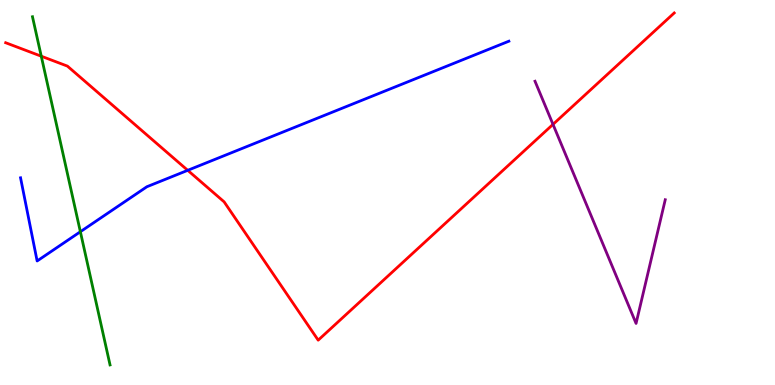[{'lines': ['blue', 'red'], 'intersections': [{'x': 2.42, 'y': 5.58}]}, {'lines': ['green', 'red'], 'intersections': [{'x': 0.532, 'y': 8.54}]}, {'lines': ['purple', 'red'], 'intersections': [{'x': 7.14, 'y': 6.77}]}, {'lines': ['blue', 'green'], 'intersections': [{'x': 1.04, 'y': 3.98}]}, {'lines': ['blue', 'purple'], 'intersections': []}, {'lines': ['green', 'purple'], 'intersections': []}]